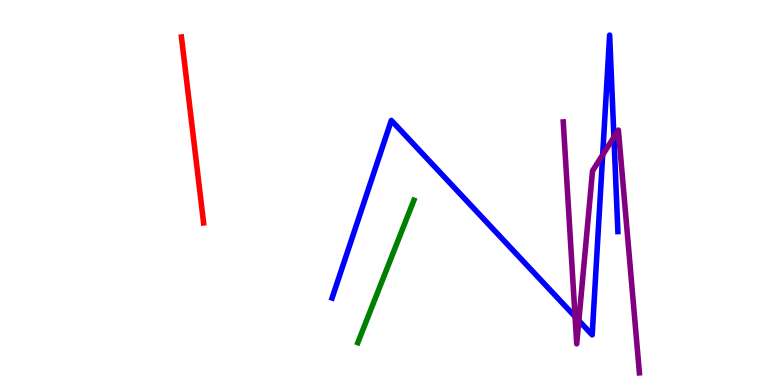[{'lines': ['blue', 'red'], 'intersections': []}, {'lines': ['green', 'red'], 'intersections': []}, {'lines': ['purple', 'red'], 'intersections': []}, {'lines': ['blue', 'green'], 'intersections': []}, {'lines': ['blue', 'purple'], 'intersections': [{'x': 7.42, 'y': 1.78}, {'x': 7.47, 'y': 1.67}, {'x': 7.78, 'y': 5.98}, {'x': 7.92, 'y': 6.44}]}, {'lines': ['green', 'purple'], 'intersections': []}]